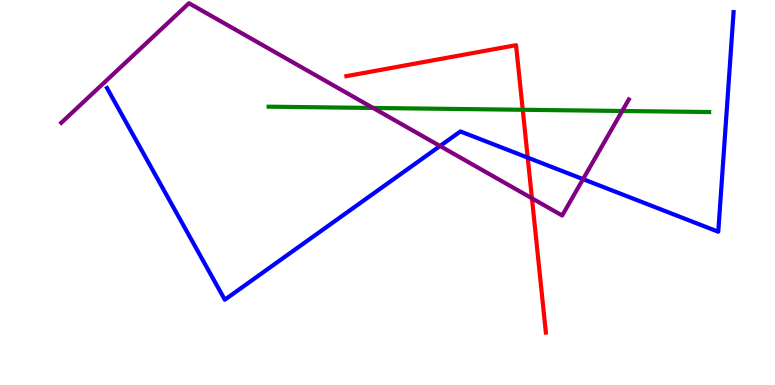[{'lines': ['blue', 'red'], 'intersections': [{'x': 6.81, 'y': 5.91}]}, {'lines': ['green', 'red'], 'intersections': [{'x': 6.75, 'y': 7.15}]}, {'lines': ['purple', 'red'], 'intersections': [{'x': 6.86, 'y': 4.85}]}, {'lines': ['blue', 'green'], 'intersections': []}, {'lines': ['blue', 'purple'], 'intersections': [{'x': 5.68, 'y': 6.21}, {'x': 7.52, 'y': 5.35}]}, {'lines': ['green', 'purple'], 'intersections': [{'x': 4.81, 'y': 7.2}, {'x': 8.03, 'y': 7.12}]}]